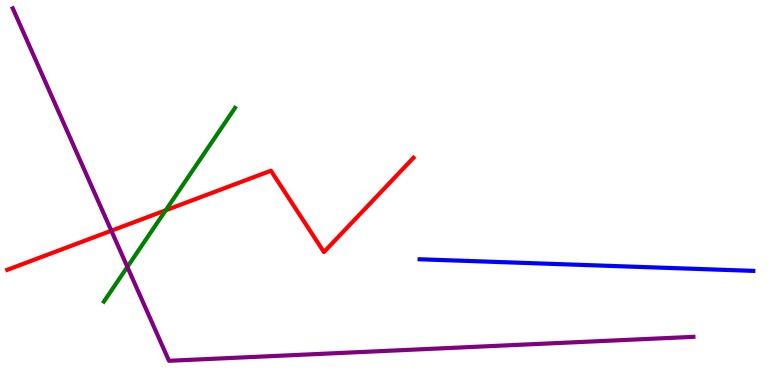[{'lines': ['blue', 'red'], 'intersections': []}, {'lines': ['green', 'red'], 'intersections': [{'x': 2.14, 'y': 4.54}]}, {'lines': ['purple', 'red'], 'intersections': [{'x': 1.44, 'y': 4.01}]}, {'lines': ['blue', 'green'], 'intersections': []}, {'lines': ['blue', 'purple'], 'intersections': []}, {'lines': ['green', 'purple'], 'intersections': [{'x': 1.64, 'y': 3.07}]}]